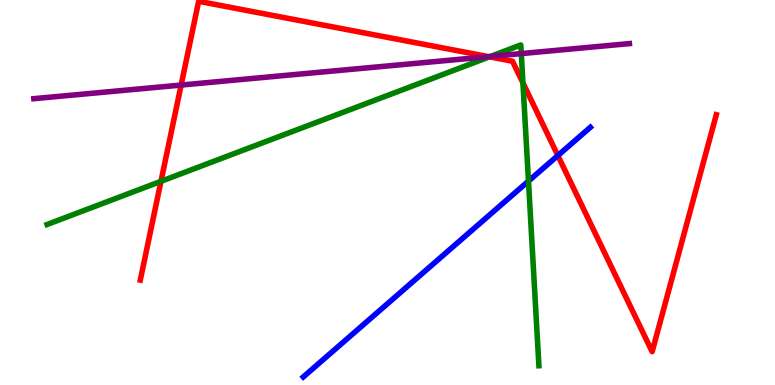[{'lines': ['blue', 'red'], 'intersections': [{'x': 7.2, 'y': 5.96}]}, {'lines': ['green', 'red'], 'intersections': [{'x': 2.08, 'y': 5.29}, {'x': 6.32, 'y': 8.52}, {'x': 6.75, 'y': 7.85}]}, {'lines': ['purple', 'red'], 'intersections': [{'x': 2.34, 'y': 7.79}, {'x': 6.3, 'y': 8.53}]}, {'lines': ['blue', 'green'], 'intersections': [{'x': 6.82, 'y': 5.3}]}, {'lines': ['blue', 'purple'], 'intersections': []}, {'lines': ['green', 'purple'], 'intersections': [{'x': 6.33, 'y': 8.53}, {'x': 6.73, 'y': 8.61}]}]